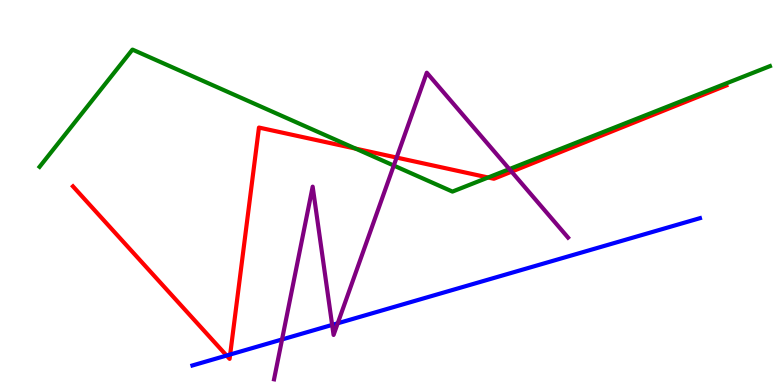[{'lines': ['blue', 'red'], 'intersections': [{'x': 2.92, 'y': 0.765}, {'x': 2.97, 'y': 0.792}]}, {'lines': ['green', 'red'], 'intersections': [{'x': 4.59, 'y': 6.14}, {'x': 6.3, 'y': 5.39}]}, {'lines': ['purple', 'red'], 'intersections': [{'x': 5.12, 'y': 5.91}, {'x': 6.6, 'y': 5.54}]}, {'lines': ['blue', 'green'], 'intersections': []}, {'lines': ['blue', 'purple'], 'intersections': [{'x': 3.64, 'y': 1.18}, {'x': 4.29, 'y': 1.56}, {'x': 4.36, 'y': 1.6}]}, {'lines': ['green', 'purple'], 'intersections': [{'x': 5.08, 'y': 5.7}, {'x': 6.57, 'y': 5.61}]}]